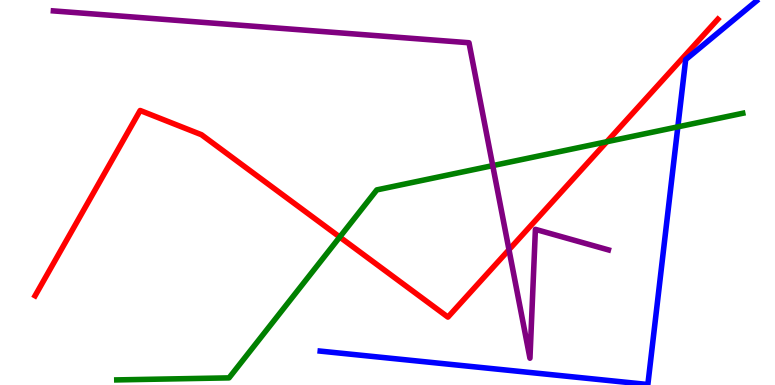[{'lines': ['blue', 'red'], 'intersections': []}, {'lines': ['green', 'red'], 'intersections': [{'x': 4.38, 'y': 3.84}, {'x': 7.83, 'y': 6.32}]}, {'lines': ['purple', 'red'], 'intersections': [{'x': 6.57, 'y': 3.51}]}, {'lines': ['blue', 'green'], 'intersections': [{'x': 8.75, 'y': 6.71}]}, {'lines': ['blue', 'purple'], 'intersections': []}, {'lines': ['green', 'purple'], 'intersections': [{'x': 6.36, 'y': 5.7}]}]